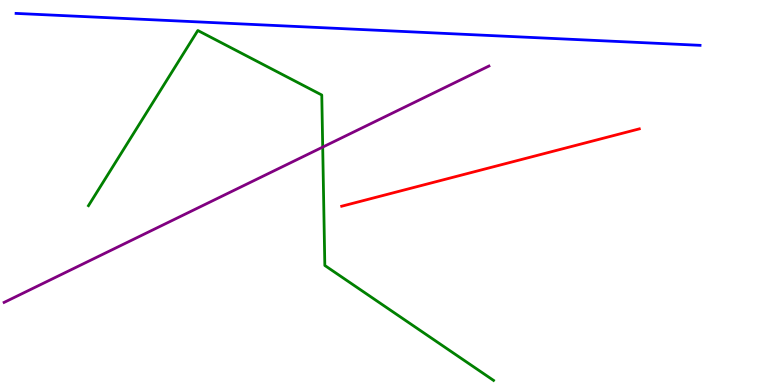[{'lines': ['blue', 'red'], 'intersections': []}, {'lines': ['green', 'red'], 'intersections': []}, {'lines': ['purple', 'red'], 'intersections': []}, {'lines': ['blue', 'green'], 'intersections': []}, {'lines': ['blue', 'purple'], 'intersections': []}, {'lines': ['green', 'purple'], 'intersections': [{'x': 4.16, 'y': 6.18}]}]